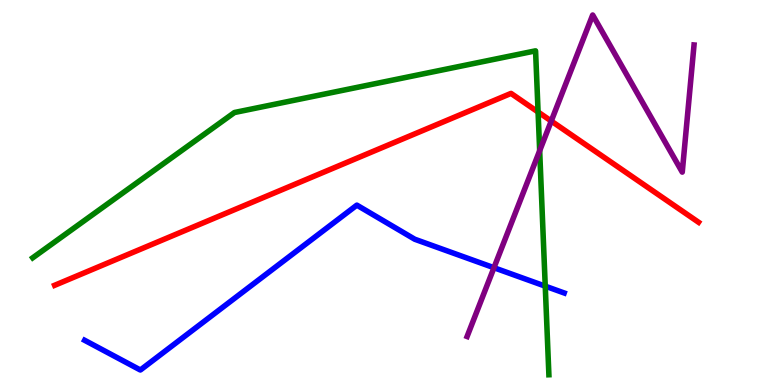[{'lines': ['blue', 'red'], 'intersections': []}, {'lines': ['green', 'red'], 'intersections': [{'x': 6.94, 'y': 7.09}]}, {'lines': ['purple', 'red'], 'intersections': [{'x': 7.11, 'y': 6.86}]}, {'lines': ['blue', 'green'], 'intersections': [{'x': 7.04, 'y': 2.57}]}, {'lines': ['blue', 'purple'], 'intersections': [{'x': 6.37, 'y': 3.05}]}, {'lines': ['green', 'purple'], 'intersections': [{'x': 6.96, 'y': 6.09}]}]